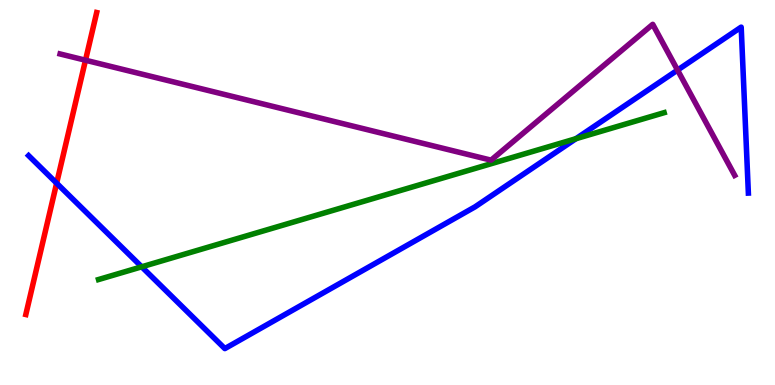[{'lines': ['blue', 'red'], 'intersections': [{'x': 0.731, 'y': 5.24}]}, {'lines': ['green', 'red'], 'intersections': []}, {'lines': ['purple', 'red'], 'intersections': [{'x': 1.1, 'y': 8.44}]}, {'lines': ['blue', 'green'], 'intersections': [{'x': 1.83, 'y': 3.07}, {'x': 7.43, 'y': 6.4}]}, {'lines': ['blue', 'purple'], 'intersections': [{'x': 8.74, 'y': 8.18}]}, {'lines': ['green', 'purple'], 'intersections': []}]